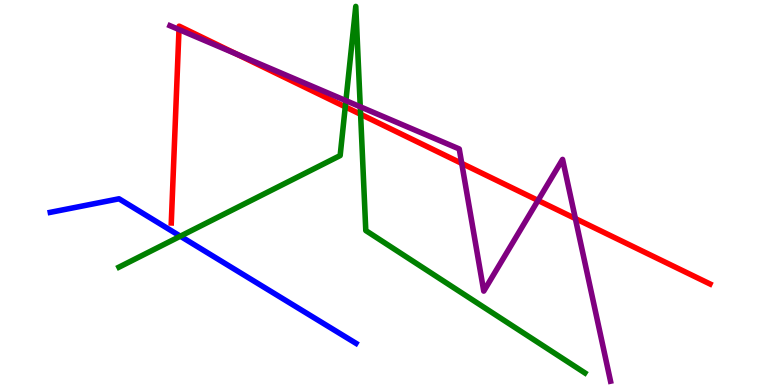[{'lines': ['blue', 'red'], 'intersections': []}, {'lines': ['green', 'red'], 'intersections': [{'x': 4.45, 'y': 7.23}, {'x': 4.65, 'y': 7.03}]}, {'lines': ['purple', 'red'], 'intersections': [{'x': 2.31, 'y': 9.23}, {'x': 3.06, 'y': 8.59}, {'x': 5.96, 'y': 5.76}, {'x': 6.94, 'y': 4.79}, {'x': 7.42, 'y': 4.32}]}, {'lines': ['blue', 'green'], 'intersections': [{'x': 2.33, 'y': 3.87}]}, {'lines': ['blue', 'purple'], 'intersections': []}, {'lines': ['green', 'purple'], 'intersections': [{'x': 4.46, 'y': 7.39}, {'x': 4.65, 'y': 7.23}]}]